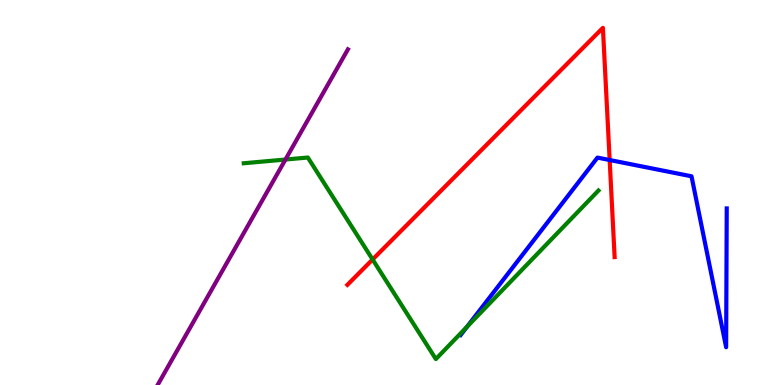[{'lines': ['blue', 'red'], 'intersections': [{'x': 7.87, 'y': 5.84}]}, {'lines': ['green', 'red'], 'intersections': [{'x': 4.81, 'y': 3.26}]}, {'lines': ['purple', 'red'], 'intersections': []}, {'lines': ['blue', 'green'], 'intersections': [{'x': 6.03, 'y': 1.51}]}, {'lines': ['blue', 'purple'], 'intersections': []}, {'lines': ['green', 'purple'], 'intersections': [{'x': 3.68, 'y': 5.86}]}]